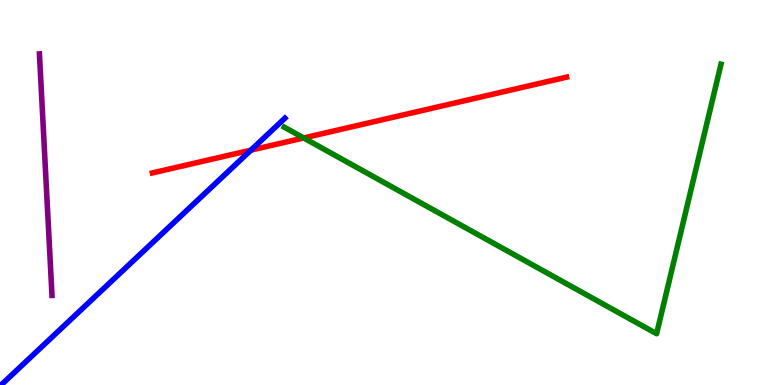[{'lines': ['blue', 'red'], 'intersections': [{'x': 3.24, 'y': 6.1}]}, {'lines': ['green', 'red'], 'intersections': [{'x': 3.92, 'y': 6.42}]}, {'lines': ['purple', 'red'], 'intersections': []}, {'lines': ['blue', 'green'], 'intersections': []}, {'lines': ['blue', 'purple'], 'intersections': []}, {'lines': ['green', 'purple'], 'intersections': []}]